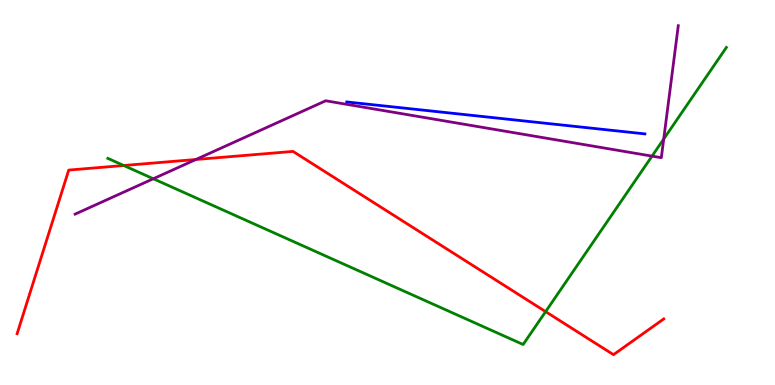[{'lines': ['blue', 'red'], 'intersections': []}, {'lines': ['green', 'red'], 'intersections': [{'x': 1.6, 'y': 5.7}, {'x': 7.04, 'y': 1.91}]}, {'lines': ['purple', 'red'], 'intersections': [{'x': 2.53, 'y': 5.86}]}, {'lines': ['blue', 'green'], 'intersections': []}, {'lines': ['blue', 'purple'], 'intersections': []}, {'lines': ['green', 'purple'], 'intersections': [{'x': 1.98, 'y': 5.36}, {'x': 8.41, 'y': 5.94}, {'x': 8.56, 'y': 6.39}]}]